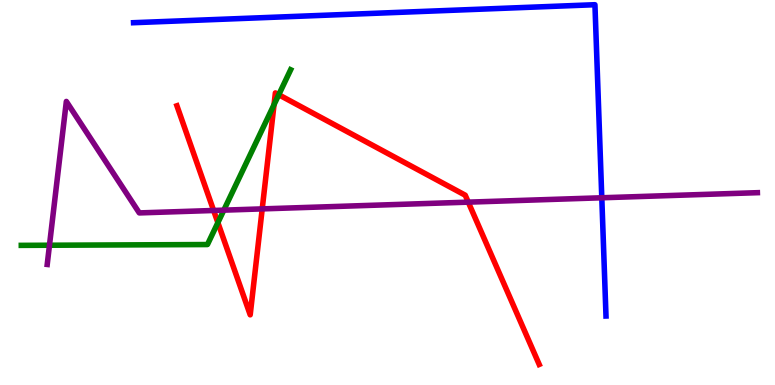[{'lines': ['blue', 'red'], 'intersections': []}, {'lines': ['green', 'red'], 'intersections': [{'x': 2.81, 'y': 4.22}, {'x': 3.54, 'y': 7.28}, {'x': 3.6, 'y': 7.54}]}, {'lines': ['purple', 'red'], 'intersections': [{'x': 2.76, 'y': 4.53}, {'x': 3.38, 'y': 4.57}, {'x': 6.04, 'y': 4.75}]}, {'lines': ['blue', 'green'], 'intersections': []}, {'lines': ['blue', 'purple'], 'intersections': [{'x': 7.77, 'y': 4.86}]}, {'lines': ['green', 'purple'], 'intersections': [{'x': 0.638, 'y': 3.63}, {'x': 2.89, 'y': 4.54}]}]